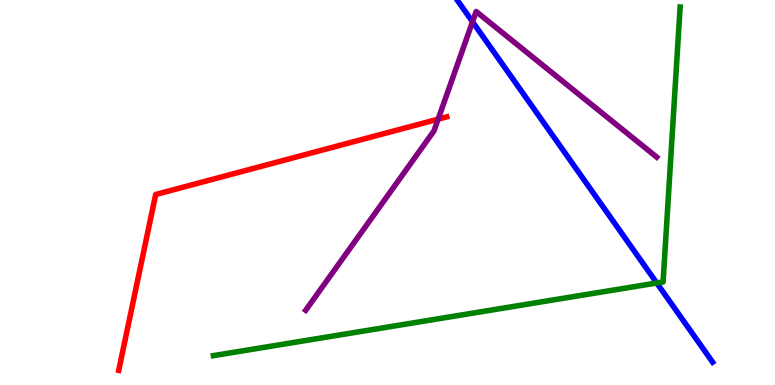[{'lines': ['blue', 'red'], 'intersections': []}, {'lines': ['green', 'red'], 'intersections': []}, {'lines': ['purple', 'red'], 'intersections': [{'x': 5.65, 'y': 6.91}]}, {'lines': ['blue', 'green'], 'intersections': [{'x': 8.47, 'y': 2.65}]}, {'lines': ['blue', 'purple'], 'intersections': [{'x': 6.1, 'y': 9.43}]}, {'lines': ['green', 'purple'], 'intersections': []}]